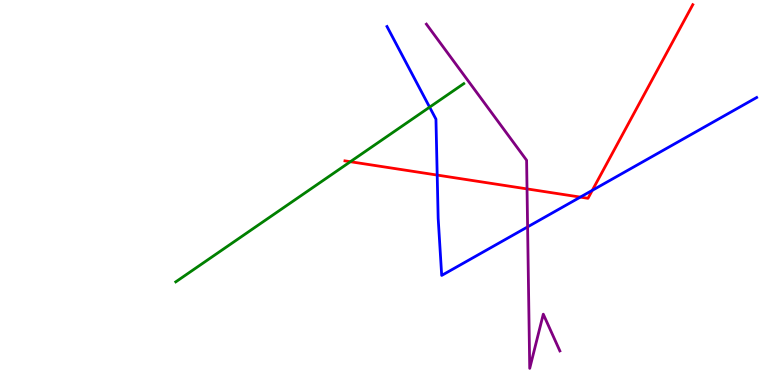[{'lines': ['blue', 'red'], 'intersections': [{'x': 5.64, 'y': 5.45}, {'x': 7.49, 'y': 4.88}, {'x': 7.64, 'y': 5.06}]}, {'lines': ['green', 'red'], 'intersections': [{'x': 4.52, 'y': 5.8}]}, {'lines': ['purple', 'red'], 'intersections': [{'x': 6.8, 'y': 5.09}]}, {'lines': ['blue', 'green'], 'intersections': [{'x': 5.54, 'y': 7.22}]}, {'lines': ['blue', 'purple'], 'intersections': [{'x': 6.81, 'y': 4.11}]}, {'lines': ['green', 'purple'], 'intersections': []}]